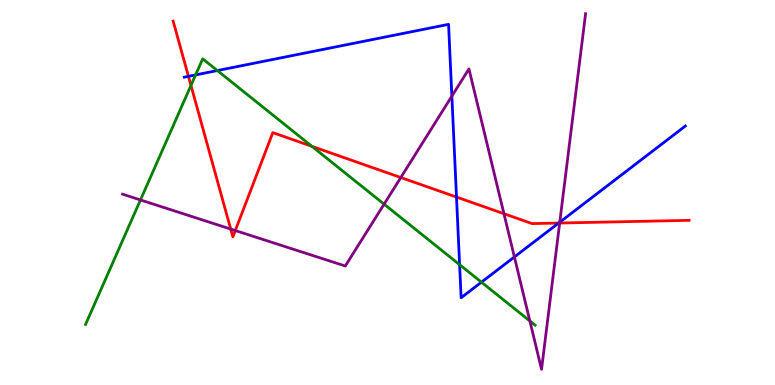[{'lines': ['blue', 'red'], 'intersections': [{'x': 2.43, 'y': 8.02}, {'x': 5.89, 'y': 4.88}, {'x': 7.21, 'y': 4.21}]}, {'lines': ['green', 'red'], 'intersections': [{'x': 2.46, 'y': 7.78}, {'x': 4.02, 'y': 6.2}]}, {'lines': ['purple', 'red'], 'intersections': [{'x': 2.98, 'y': 4.05}, {'x': 3.04, 'y': 4.01}, {'x': 5.17, 'y': 5.39}, {'x': 6.5, 'y': 4.45}, {'x': 7.22, 'y': 4.21}]}, {'lines': ['blue', 'green'], 'intersections': [{'x': 2.52, 'y': 8.05}, {'x': 2.8, 'y': 8.17}, {'x': 5.93, 'y': 3.13}, {'x': 6.21, 'y': 2.67}]}, {'lines': ['blue', 'purple'], 'intersections': [{'x': 5.83, 'y': 7.5}, {'x': 6.64, 'y': 3.33}, {'x': 7.22, 'y': 4.23}]}, {'lines': ['green', 'purple'], 'intersections': [{'x': 1.81, 'y': 4.81}, {'x': 4.96, 'y': 4.7}, {'x': 6.84, 'y': 1.66}]}]